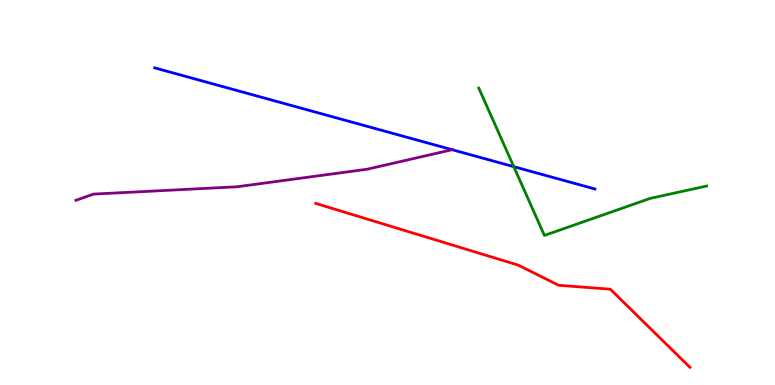[{'lines': ['blue', 'red'], 'intersections': []}, {'lines': ['green', 'red'], 'intersections': []}, {'lines': ['purple', 'red'], 'intersections': []}, {'lines': ['blue', 'green'], 'intersections': [{'x': 6.63, 'y': 5.67}]}, {'lines': ['blue', 'purple'], 'intersections': [{'x': 5.83, 'y': 6.11}]}, {'lines': ['green', 'purple'], 'intersections': []}]